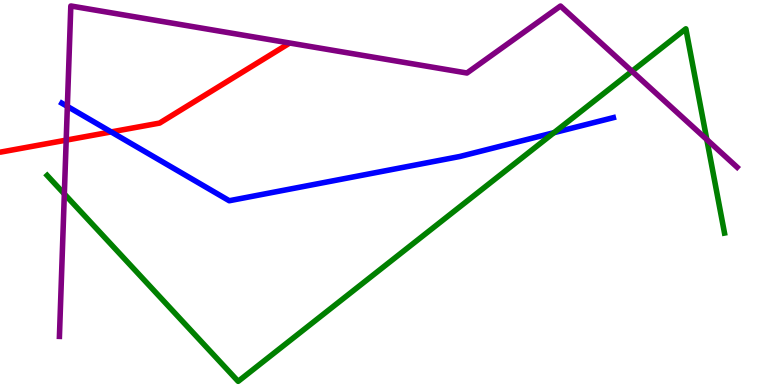[{'lines': ['blue', 'red'], 'intersections': [{'x': 1.43, 'y': 6.57}]}, {'lines': ['green', 'red'], 'intersections': []}, {'lines': ['purple', 'red'], 'intersections': [{'x': 0.854, 'y': 6.36}]}, {'lines': ['blue', 'green'], 'intersections': [{'x': 7.15, 'y': 6.55}]}, {'lines': ['blue', 'purple'], 'intersections': [{'x': 0.869, 'y': 7.24}]}, {'lines': ['green', 'purple'], 'intersections': [{'x': 0.83, 'y': 4.96}, {'x': 8.15, 'y': 8.15}, {'x': 9.12, 'y': 6.38}]}]